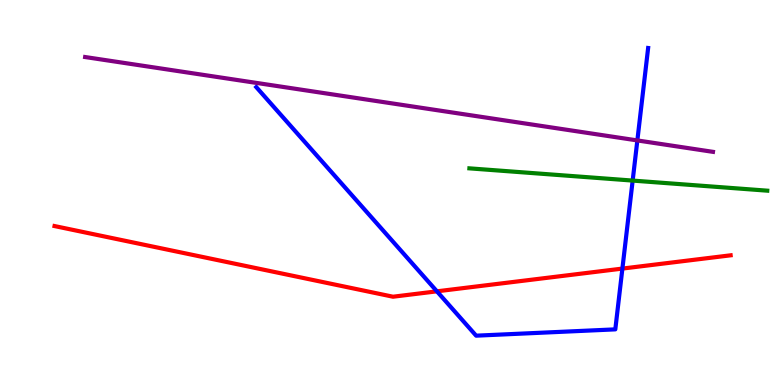[{'lines': ['blue', 'red'], 'intersections': [{'x': 5.64, 'y': 2.43}, {'x': 8.03, 'y': 3.02}]}, {'lines': ['green', 'red'], 'intersections': []}, {'lines': ['purple', 'red'], 'intersections': []}, {'lines': ['blue', 'green'], 'intersections': [{'x': 8.16, 'y': 5.31}]}, {'lines': ['blue', 'purple'], 'intersections': [{'x': 8.22, 'y': 6.35}]}, {'lines': ['green', 'purple'], 'intersections': []}]